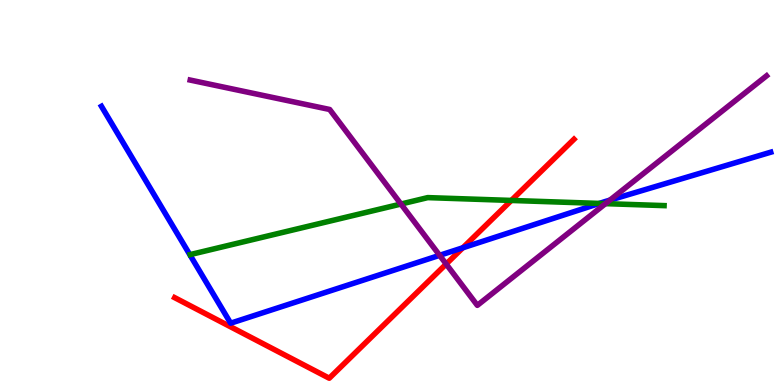[{'lines': ['blue', 'red'], 'intersections': [{'x': 5.97, 'y': 3.56}]}, {'lines': ['green', 'red'], 'intersections': [{'x': 6.6, 'y': 4.79}]}, {'lines': ['purple', 'red'], 'intersections': [{'x': 5.76, 'y': 3.14}]}, {'lines': ['blue', 'green'], 'intersections': [{'x': 7.73, 'y': 4.72}]}, {'lines': ['blue', 'purple'], 'intersections': [{'x': 5.67, 'y': 3.37}, {'x': 7.87, 'y': 4.8}]}, {'lines': ['green', 'purple'], 'intersections': [{'x': 5.17, 'y': 4.7}, {'x': 7.81, 'y': 4.71}]}]